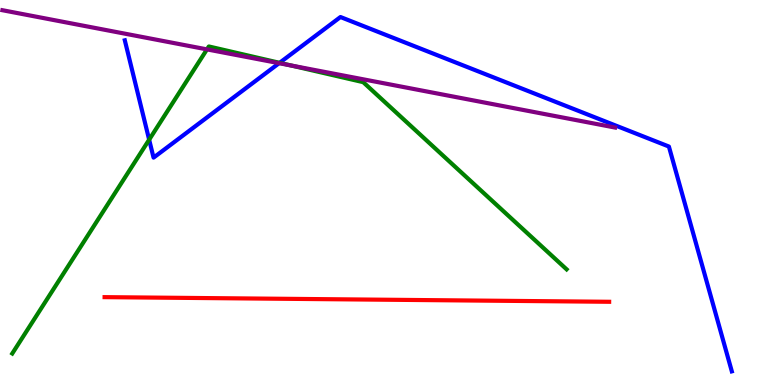[{'lines': ['blue', 'red'], 'intersections': []}, {'lines': ['green', 'red'], 'intersections': []}, {'lines': ['purple', 'red'], 'intersections': []}, {'lines': ['blue', 'green'], 'intersections': [{'x': 1.92, 'y': 6.37}, {'x': 3.61, 'y': 8.37}]}, {'lines': ['blue', 'purple'], 'intersections': [{'x': 3.6, 'y': 8.36}]}, {'lines': ['green', 'purple'], 'intersections': [{'x': 2.67, 'y': 8.72}, {'x': 3.76, 'y': 8.3}]}]